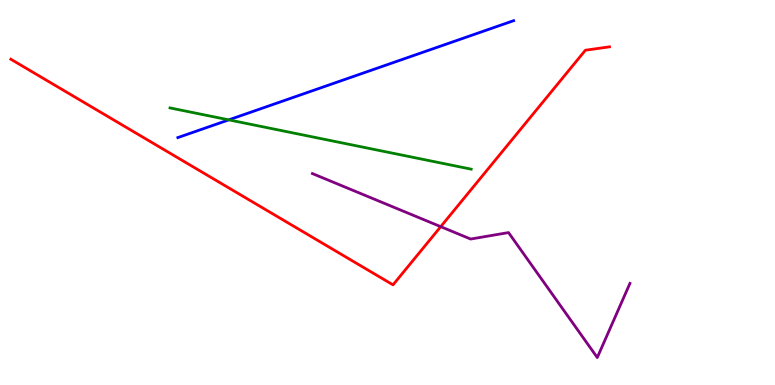[{'lines': ['blue', 'red'], 'intersections': []}, {'lines': ['green', 'red'], 'intersections': []}, {'lines': ['purple', 'red'], 'intersections': [{'x': 5.69, 'y': 4.11}]}, {'lines': ['blue', 'green'], 'intersections': [{'x': 2.95, 'y': 6.89}]}, {'lines': ['blue', 'purple'], 'intersections': []}, {'lines': ['green', 'purple'], 'intersections': []}]